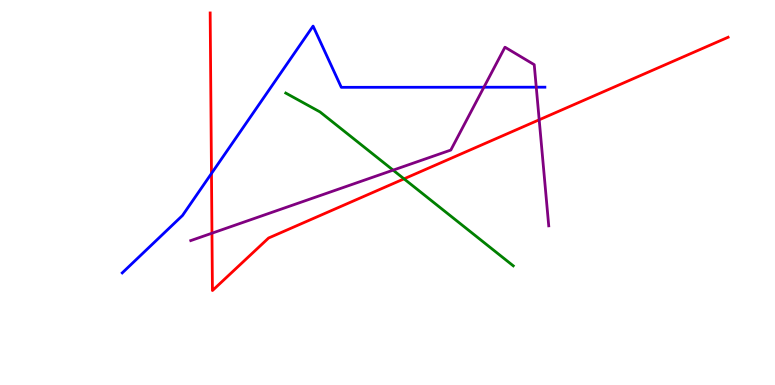[{'lines': ['blue', 'red'], 'intersections': [{'x': 2.73, 'y': 5.49}]}, {'lines': ['green', 'red'], 'intersections': [{'x': 5.21, 'y': 5.35}]}, {'lines': ['purple', 'red'], 'intersections': [{'x': 2.73, 'y': 3.94}, {'x': 6.96, 'y': 6.89}]}, {'lines': ['blue', 'green'], 'intersections': []}, {'lines': ['blue', 'purple'], 'intersections': [{'x': 6.24, 'y': 7.73}, {'x': 6.92, 'y': 7.74}]}, {'lines': ['green', 'purple'], 'intersections': [{'x': 5.07, 'y': 5.58}]}]